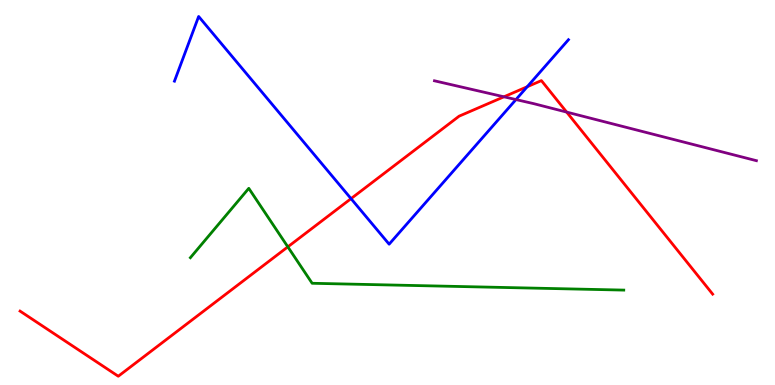[{'lines': ['blue', 'red'], 'intersections': [{'x': 4.53, 'y': 4.84}, {'x': 6.8, 'y': 7.75}]}, {'lines': ['green', 'red'], 'intersections': [{'x': 3.71, 'y': 3.59}]}, {'lines': ['purple', 'red'], 'intersections': [{'x': 6.5, 'y': 7.49}, {'x': 7.31, 'y': 7.09}]}, {'lines': ['blue', 'green'], 'intersections': []}, {'lines': ['blue', 'purple'], 'intersections': [{'x': 6.66, 'y': 7.41}]}, {'lines': ['green', 'purple'], 'intersections': []}]